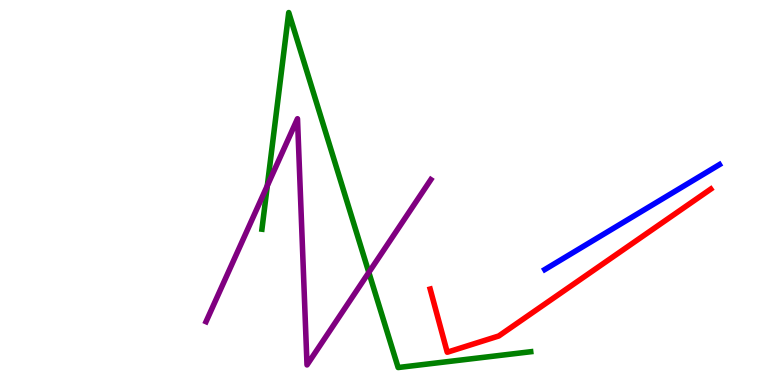[{'lines': ['blue', 'red'], 'intersections': []}, {'lines': ['green', 'red'], 'intersections': []}, {'lines': ['purple', 'red'], 'intersections': []}, {'lines': ['blue', 'green'], 'intersections': []}, {'lines': ['blue', 'purple'], 'intersections': []}, {'lines': ['green', 'purple'], 'intersections': [{'x': 3.45, 'y': 5.18}, {'x': 4.76, 'y': 2.92}]}]